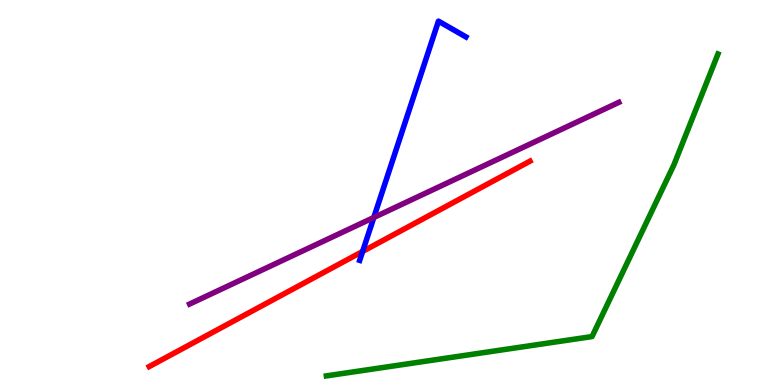[{'lines': ['blue', 'red'], 'intersections': [{'x': 4.68, 'y': 3.47}]}, {'lines': ['green', 'red'], 'intersections': []}, {'lines': ['purple', 'red'], 'intersections': []}, {'lines': ['blue', 'green'], 'intersections': []}, {'lines': ['blue', 'purple'], 'intersections': [{'x': 4.82, 'y': 4.35}]}, {'lines': ['green', 'purple'], 'intersections': []}]